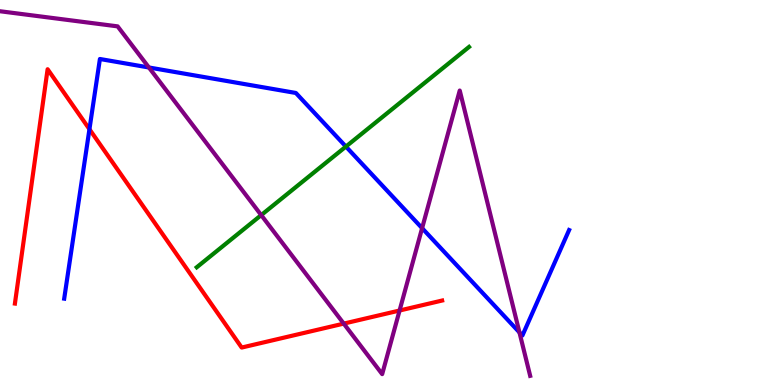[{'lines': ['blue', 'red'], 'intersections': [{'x': 1.15, 'y': 6.64}]}, {'lines': ['green', 'red'], 'intersections': []}, {'lines': ['purple', 'red'], 'intersections': [{'x': 4.44, 'y': 1.59}, {'x': 5.16, 'y': 1.93}]}, {'lines': ['blue', 'green'], 'intersections': [{'x': 4.46, 'y': 6.19}]}, {'lines': ['blue', 'purple'], 'intersections': [{'x': 1.92, 'y': 8.25}, {'x': 5.45, 'y': 4.07}, {'x': 6.7, 'y': 1.37}]}, {'lines': ['green', 'purple'], 'intersections': [{'x': 3.37, 'y': 4.41}]}]